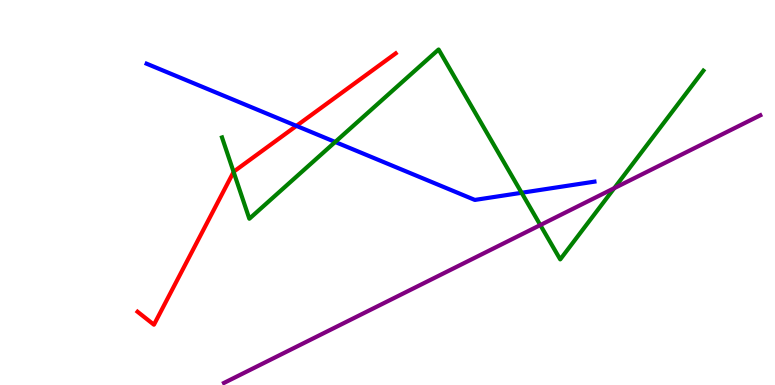[{'lines': ['blue', 'red'], 'intersections': [{'x': 3.82, 'y': 6.73}]}, {'lines': ['green', 'red'], 'intersections': [{'x': 3.01, 'y': 5.53}]}, {'lines': ['purple', 'red'], 'intersections': []}, {'lines': ['blue', 'green'], 'intersections': [{'x': 4.33, 'y': 6.31}, {'x': 6.73, 'y': 4.99}]}, {'lines': ['blue', 'purple'], 'intersections': []}, {'lines': ['green', 'purple'], 'intersections': [{'x': 6.97, 'y': 4.15}, {'x': 7.93, 'y': 5.11}]}]